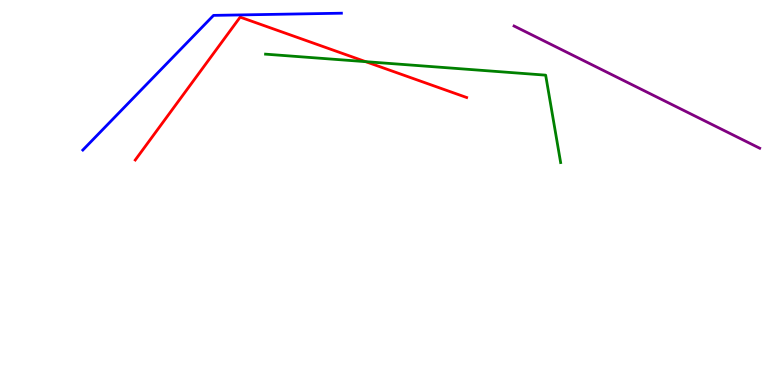[{'lines': ['blue', 'red'], 'intersections': []}, {'lines': ['green', 'red'], 'intersections': [{'x': 4.72, 'y': 8.4}]}, {'lines': ['purple', 'red'], 'intersections': []}, {'lines': ['blue', 'green'], 'intersections': []}, {'lines': ['blue', 'purple'], 'intersections': []}, {'lines': ['green', 'purple'], 'intersections': []}]